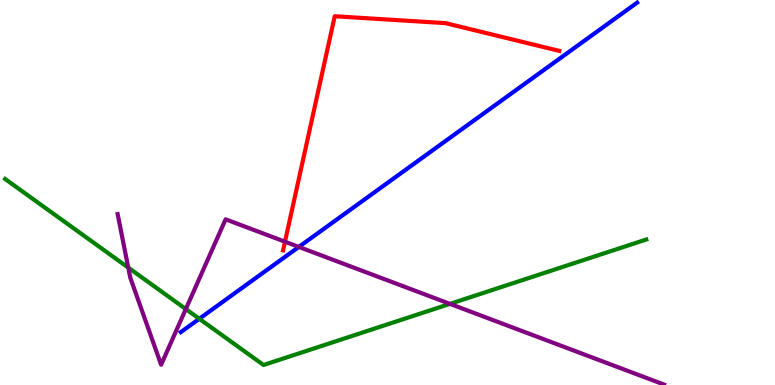[{'lines': ['blue', 'red'], 'intersections': []}, {'lines': ['green', 'red'], 'intersections': []}, {'lines': ['purple', 'red'], 'intersections': [{'x': 3.68, 'y': 3.72}]}, {'lines': ['blue', 'green'], 'intersections': [{'x': 2.57, 'y': 1.72}]}, {'lines': ['blue', 'purple'], 'intersections': [{'x': 3.86, 'y': 3.59}]}, {'lines': ['green', 'purple'], 'intersections': [{'x': 1.65, 'y': 3.05}, {'x': 2.4, 'y': 1.97}, {'x': 5.81, 'y': 2.11}]}]